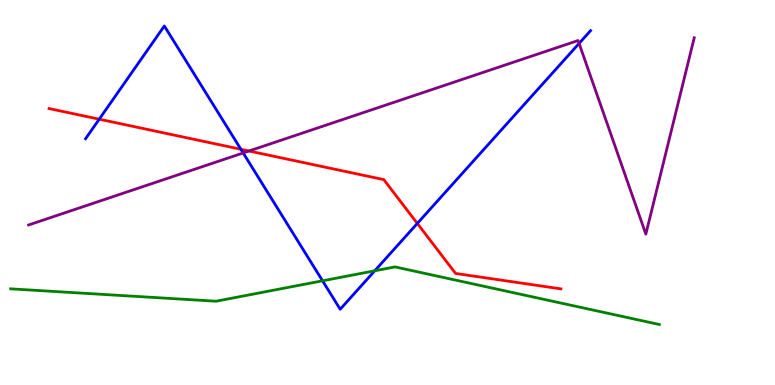[{'lines': ['blue', 'red'], 'intersections': [{'x': 1.28, 'y': 6.9}, {'x': 3.11, 'y': 6.12}, {'x': 5.38, 'y': 4.2}]}, {'lines': ['green', 'red'], 'intersections': []}, {'lines': ['purple', 'red'], 'intersections': [{'x': 3.21, 'y': 6.08}]}, {'lines': ['blue', 'green'], 'intersections': [{'x': 4.16, 'y': 2.71}, {'x': 4.84, 'y': 2.97}]}, {'lines': ['blue', 'purple'], 'intersections': [{'x': 3.14, 'y': 6.03}, {'x': 7.47, 'y': 8.87}]}, {'lines': ['green', 'purple'], 'intersections': []}]